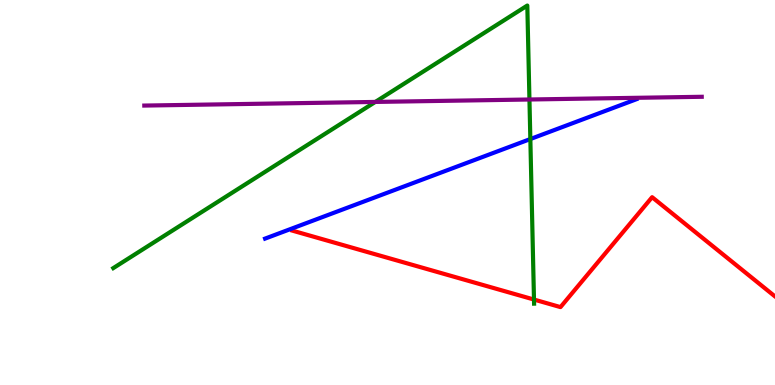[{'lines': ['blue', 'red'], 'intersections': []}, {'lines': ['green', 'red'], 'intersections': [{'x': 6.89, 'y': 2.22}]}, {'lines': ['purple', 'red'], 'intersections': []}, {'lines': ['blue', 'green'], 'intersections': [{'x': 6.84, 'y': 6.39}]}, {'lines': ['blue', 'purple'], 'intersections': []}, {'lines': ['green', 'purple'], 'intersections': [{'x': 4.84, 'y': 7.35}, {'x': 6.83, 'y': 7.42}]}]